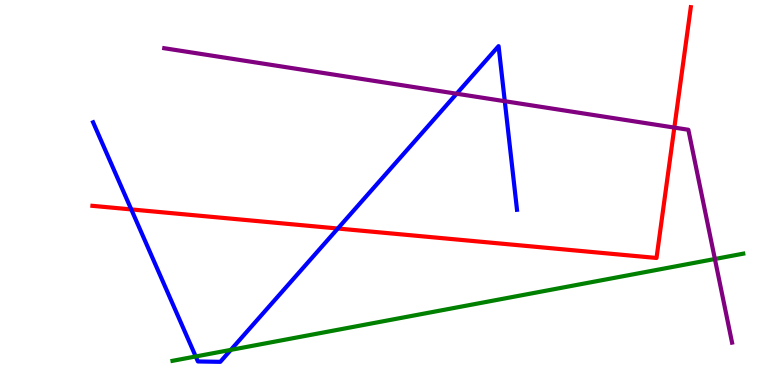[{'lines': ['blue', 'red'], 'intersections': [{'x': 1.69, 'y': 4.56}, {'x': 4.36, 'y': 4.06}]}, {'lines': ['green', 'red'], 'intersections': []}, {'lines': ['purple', 'red'], 'intersections': [{'x': 8.7, 'y': 6.69}]}, {'lines': ['blue', 'green'], 'intersections': [{'x': 2.53, 'y': 0.741}, {'x': 2.98, 'y': 0.912}]}, {'lines': ['blue', 'purple'], 'intersections': [{'x': 5.89, 'y': 7.57}, {'x': 6.51, 'y': 7.37}]}, {'lines': ['green', 'purple'], 'intersections': [{'x': 9.22, 'y': 3.27}]}]